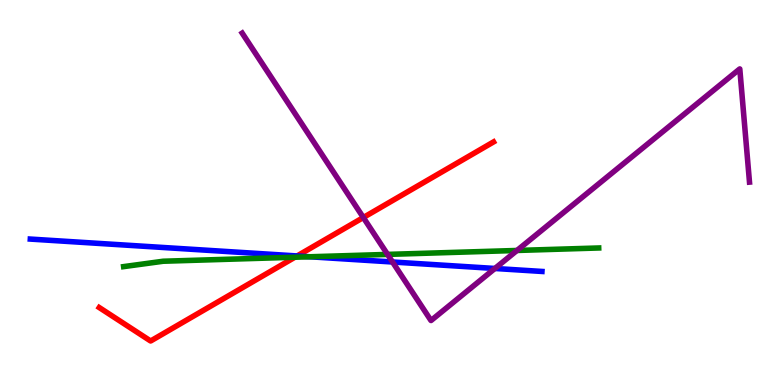[{'lines': ['blue', 'red'], 'intersections': [{'x': 3.83, 'y': 3.35}]}, {'lines': ['green', 'red'], 'intersections': [{'x': 3.81, 'y': 3.32}]}, {'lines': ['purple', 'red'], 'intersections': [{'x': 4.69, 'y': 4.35}]}, {'lines': ['blue', 'green'], 'intersections': [{'x': 4.0, 'y': 3.33}]}, {'lines': ['blue', 'purple'], 'intersections': [{'x': 5.07, 'y': 3.19}, {'x': 6.39, 'y': 3.03}]}, {'lines': ['green', 'purple'], 'intersections': [{'x': 5.0, 'y': 3.39}, {'x': 6.67, 'y': 3.49}]}]